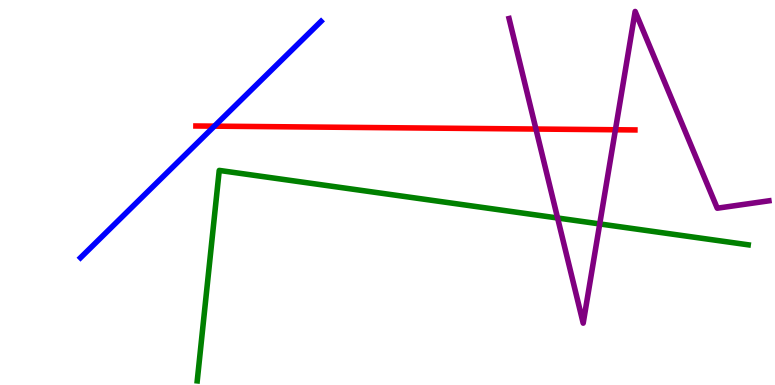[{'lines': ['blue', 'red'], 'intersections': [{'x': 2.77, 'y': 6.72}]}, {'lines': ['green', 'red'], 'intersections': []}, {'lines': ['purple', 'red'], 'intersections': [{'x': 6.92, 'y': 6.65}, {'x': 7.94, 'y': 6.63}]}, {'lines': ['blue', 'green'], 'intersections': []}, {'lines': ['blue', 'purple'], 'intersections': []}, {'lines': ['green', 'purple'], 'intersections': [{'x': 7.19, 'y': 4.34}, {'x': 7.74, 'y': 4.18}]}]